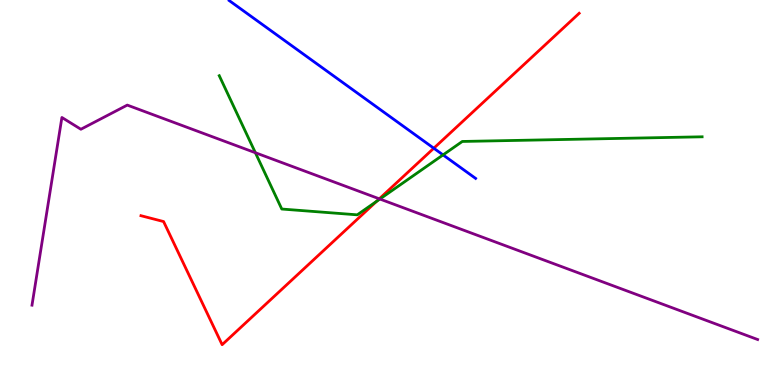[{'lines': ['blue', 'red'], 'intersections': [{'x': 5.6, 'y': 6.15}]}, {'lines': ['green', 'red'], 'intersections': [{'x': 4.86, 'y': 4.77}]}, {'lines': ['purple', 'red'], 'intersections': [{'x': 4.89, 'y': 4.84}]}, {'lines': ['blue', 'green'], 'intersections': [{'x': 5.72, 'y': 5.98}]}, {'lines': ['blue', 'purple'], 'intersections': []}, {'lines': ['green', 'purple'], 'intersections': [{'x': 3.3, 'y': 6.03}, {'x': 4.9, 'y': 4.83}]}]